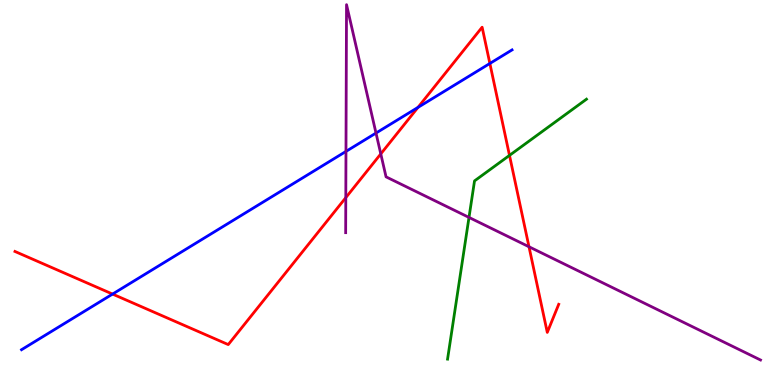[{'lines': ['blue', 'red'], 'intersections': [{'x': 1.45, 'y': 2.36}, {'x': 5.39, 'y': 7.21}, {'x': 6.32, 'y': 8.35}]}, {'lines': ['green', 'red'], 'intersections': [{'x': 6.57, 'y': 5.96}]}, {'lines': ['purple', 'red'], 'intersections': [{'x': 4.46, 'y': 4.87}, {'x': 4.91, 'y': 6.0}, {'x': 6.83, 'y': 3.59}]}, {'lines': ['blue', 'green'], 'intersections': []}, {'lines': ['blue', 'purple'], 'intersections': [{'x': 4.46, 'y': 6.07}, {'x': 4.85, 'y': 6.54}]}, {'lines': ['green', 'purple'], 'intersections': [{'x': 6.05, 'y': 4.35}]}]